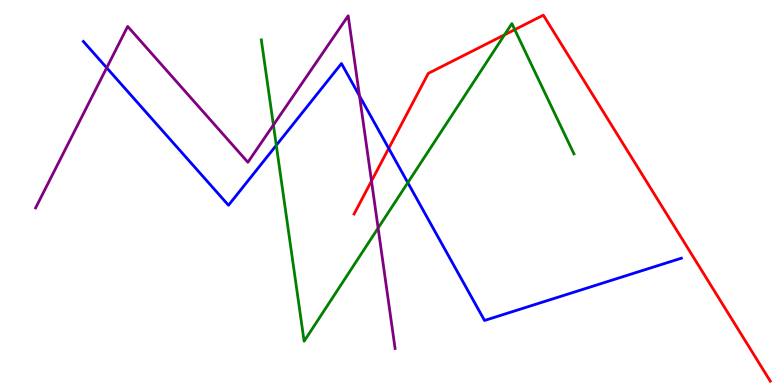[{'lines': ['blue', 'red'], 'intersections': [{'x': 5.02, 'y': 6.15}]}, {'lines': ['green', 'red'], 'intersections': [{'x': 6.51, 'y': 9.1}, {'x': 6.64, 'y': 9.23}]}, {'lines': ['purple', 'red'], 'intersections': [{'x': 4.79, 'y': 5.3}]}, {'lines': ['blue', 'green'], 'intersections': [{'x': 3.57, 'y': 6.23}, {'x': 5.26, 'y': 5.26}]}, {'lines': ['blue', 'purple'], 'intersections': [{'x': 1.38, 'y': 8.24}, {'x': 4.64, 'y': 7.51}]}, {'lines': ['green', 'purple'], 'intersections': [{'x': 3.53, 'y': 6.75}, {'x': 4.88, 'y': 4.08}]}]